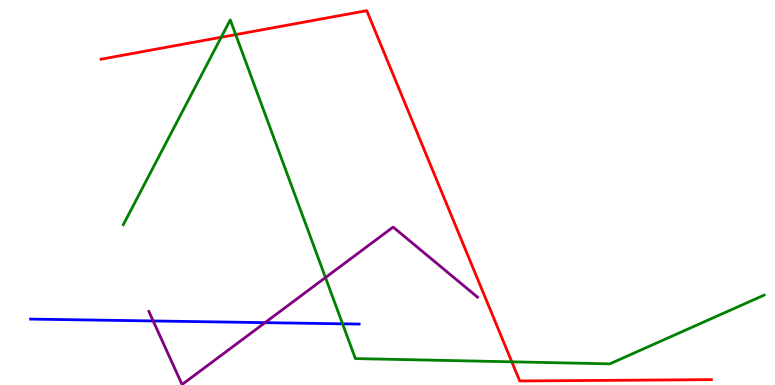[{'lines': ['blue', 'red'], 'intersections': []}, {'lines': ['green', 'red'], 'intersections': [{'x': 2.85, 'y': 9.03}, {'x': 3.04, 'y': 9.1}, {'x': 6.6, 'y': 0.602}]}, {'lines': ['purple', 'red'], 'intersections': []}, {'lines': ['blue', 'green'], 'intersections': [{'x': 4.42, 'y': 1.59}]}, {'lines': ['blue', 'purple'], 'intersections': [{'x': 1.98, 'y': 1.66}, {'x': 3.42, 'y': 1.62}]}, {'lines': ['green', 'purple'], 'intersections': [{'x': 4.2, 'y': 2.79}]}]